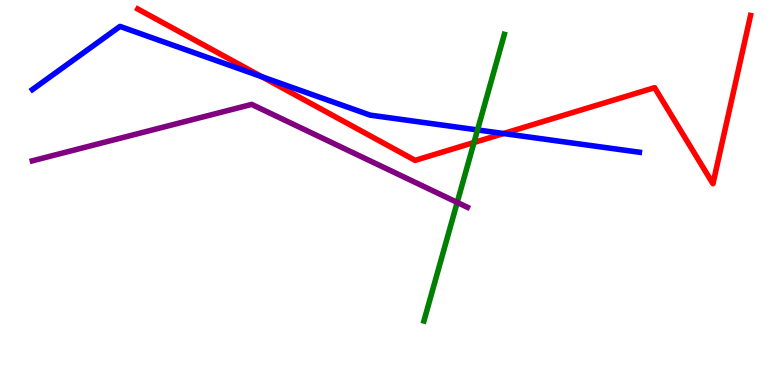[{'lines': ['blue', 'red'], 'intersections': [{'x': 3.38, 'y': 8.01}, {'x': 6.5, 'y': 6.53}]}, {'lines': ['green', 'red'], 'intersections': [{'x': 6.12, 'y': 6.3}]}, {'lines': ['purple', 'red'], 'intersections': []}, {'lines': ['blue', 'green'], 'intersections': [{'x': 6.16, 'y': 6.63}]}, {'lines': ['blue', 'purple'], 'intersections': []}, {'lines': ['green', 'purple'], 'intersections': [{'x': 5.9, 'y': 4.74}]}]